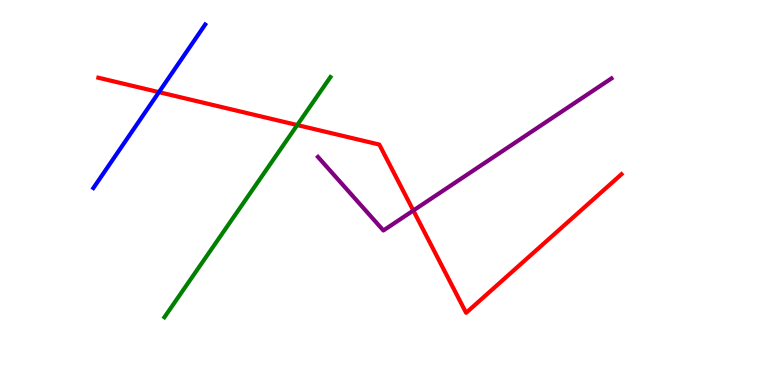[{'lines': ['blue', 'red'], 'intersections': [{'x': 2.05, 'y': 7.61}]}, {'lines': ['green', 'red'], 'intersections': [{'x': 3.84, 'y': 6.75}]}, {'lines': ['purple', 'red'], 'intersections': [{'x': 5.33, 'y': 4.53}]}, {'lines': ['blue', 'green'], 'intersections': []}, {'lines': ['blue', 'purple'], 'intersections': []}, {'lines': ['green', 'purple'], 'intersections': []}]